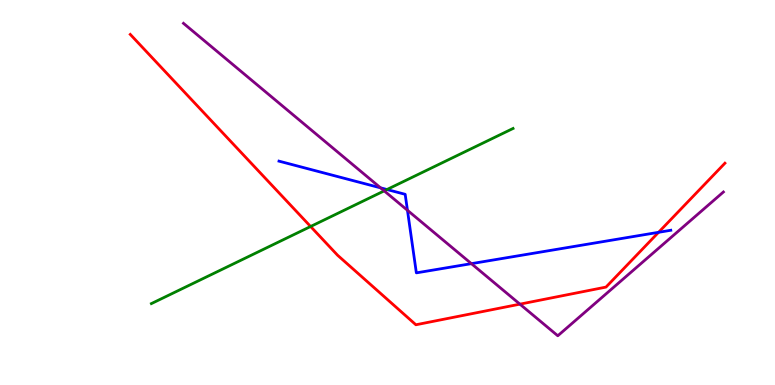[{'lines': ['blue', 'red'], 'intersections': [{'x': 8.5, 'y': 3.97}]}, {'lines': ['green', 'red'], 'intersections': [{'x': 4.01, 'y': 4.12}]}, {'lines': ['purple', 'red'], 'intersections': [{'x': 6.71, 'y': 2.1}]}, {'lines': ['blue', 'green'], 'intersections': [{'x': 4.99, 'y': 5.08}]}, {'lines': ['blue', 'purple'], 'intersections': [{'x': 4.91, 'y': 5.12}, {'x': 5.26, 'y': 4.54}, {'x': 6.08, 'y': 3.15}]}, {'lines': ['green', 'purple'], 'intersections': [{'x': 4.96, 'y': 5.04}]}]